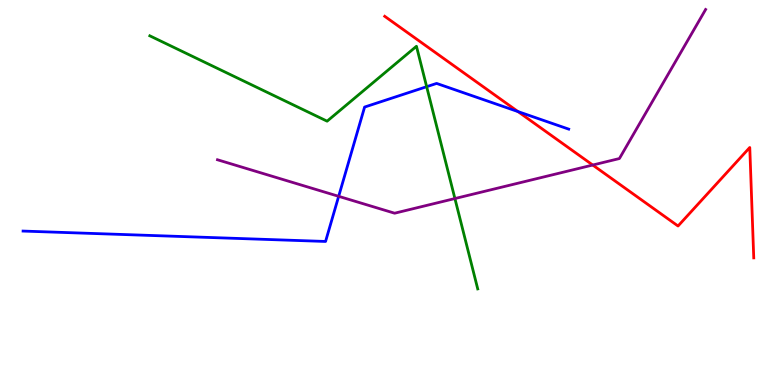[{'lines': ['blue', 'red'], 'intersections': [{'x': 6.68, 'y': 7.1}]}, {'lines': ['green', 'red'], 'intersections': []}, {'lines': ['purple', 'red'], 'intersections': [{'x': 7.65, 'y': 5.71}]}, {'lines': ['blue', 'green'], 'intersections': [{'x': 5.51, 'y': 7.75}]}, {'lines': ['blue', 'purple'], 'intersections': [{'x': 4.37, 'y': 4.9}]}, {'lines': ['green', 'purple'], 'intersections': [{'x': 5.87, 'y': 4.84}]}]